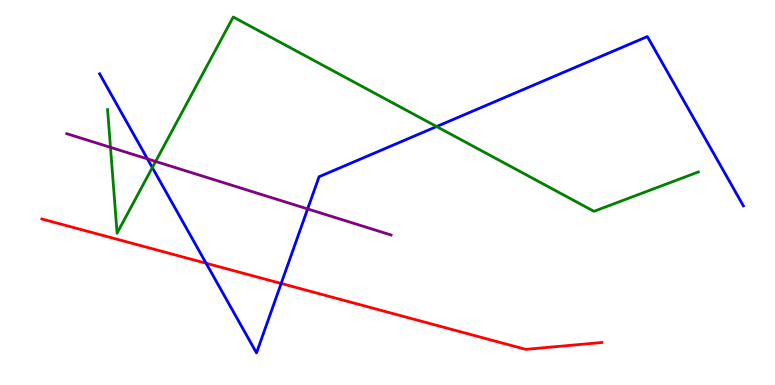[{'lines': ['blue', 'red'], 'intersections': [{'x': 2.66, 'y': 3.16}, {'x': 3.63, 'y': 2.64}]}, {'lines': ['green', 'red'], 'intersections': []}, {'lines': ['purple', 'red'], 'intersections': []}, {'lines': ['blue', 'green'], 'intersections': [{'x': 1.97, 'y': 5.65}, {'x': 5.63, 'y': 6.71}]}, {'lines': ['blue', 'purple'], 'intersections': [{'x': 1.9, 'y': 5.87}, {'x': 3.97, 'y': 4.57}]}, {'lines': ['green', 'purple'], 'intersections': [{'x': 1.43, 'y': 6.17}, {'x': 2.01, 'y': 5.81}]}]